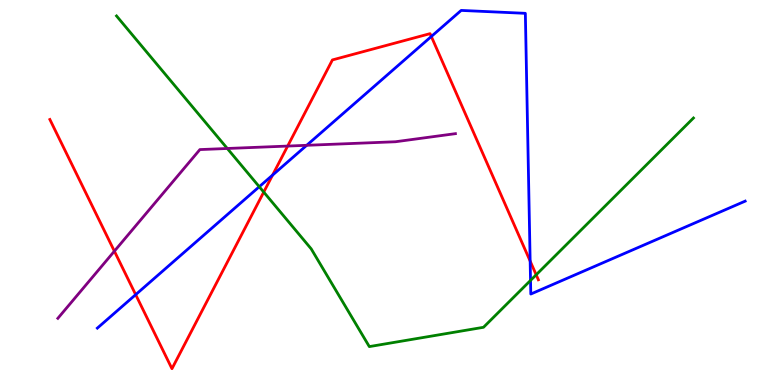[{'lines': ['blue', 'red'], 'intersections': [{'x': 1.75, 'y': 2.35}, {'x': 3.52, 'y': 5.45}, {'x': 5.57, 'y': 9.05}, {'x': 6.84, 'y': 3.22}]}, {'lines': ['green', 'red'], 'intersections': [{'x': 3.4, 'y': 5.01}, {'x': 6.92, 'y': 2.86}]}, {'lines': ['purple', 'red'], 'intersections': [{'x': 1.48, 'y': 3.48}, {'x': 3.71, 'y': 6.21}]}, {'lines': ['blue', 'green'], 'intersections': [{'x': 3.35, 'y': 5.15}, {'x': 6.85, 'y': 2.72}]}, {'lines': ['blue', 'purple'], 'intersections': [{'x': 3.96, 'y': 6.23}]}, {'lines': ['green', 'purple'], 'intersections': [{'x': 2.93, 'y': 6.14}]}]